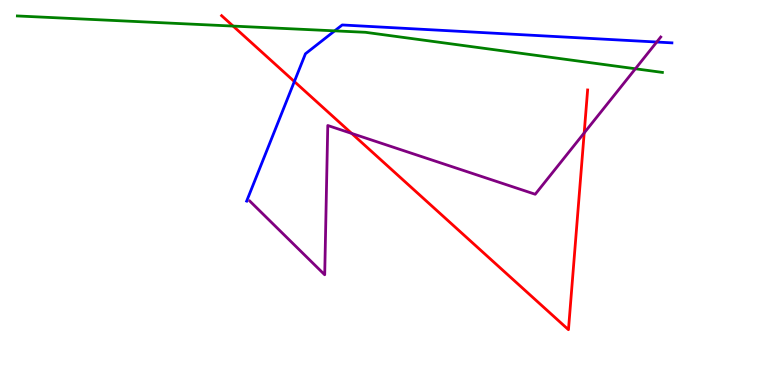[{'lines': ['blue', 'red'], 'intersections': [{'x': 3.8, 'y': 7.88}]}, {'lines': ['green', 'red'], 'intersections': [{'x': 3.01, 'y': 9.32}]}, {'lines': ['purple', 'red'], 'intersections': [{'x': 4.54, 'y': 6.53}, {'x': 7.54, 'y': 6.55}]}, {'lines': ['blue', 'green'], 'intersections': [{'x': 4.32, 'y': 9.2}]}, {'lines': ['blue', 'purple'], 'intersections': [{'x': 8.47, 'y': 8.91}]}, {'lines': ['green', 'purple'], 'intersections': [{'x': 8.2, 'y': 8.21}]}]